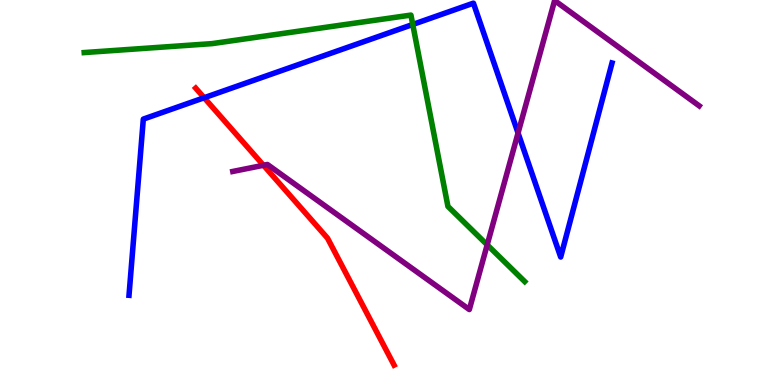[{'lines': ['blue', 'red'], 'intersections': [{'x': 2.63, 'y': 7.46}]}, {'lines': ['green', 'red'], 'intersections': []}, {'lines': ['purple', 'red'], 'intersections': [{'x': 3.4, 'y': 5.71}]}, {'lines': ['blue', 'green'], 'intersections': [{'x': 5.33, 'y': 9.36}]}, {'lines': ['blue', 'purple'], 'intersections': [{'x': 6.68, 'y': 6.54}]}, {'lines': ['green', 'purple'], 'intersections': [{'x': 6.29, 'y': 3.64}]}]